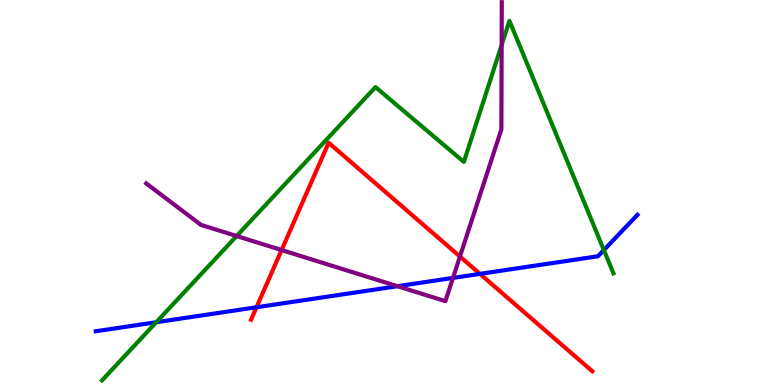[{'lines': ['blue', 'red'], 'intersections': [{'x': 3.31, 'y': 2.02}, {'x': 6.19, 'y': 2.89}]}, {'lines': ['green', 'red'], 'intersections': []}, {'lines': ['purple', 'red'], 'intersections': [{'x': 3.63, 'y': 3.51}, {'x': 5.93, 'y': 3.34}]}, {'lines': ['blue', 'green'], 'intersections': [{'x': 2.02, 'y': 1.63}, {'x': 7.79, 'y': 3.5}]}, {'lines': ['blue', 'purple'], 'intersections': [{'x': 5.13, 'y': 2.57}, {'x': 5.84, 'y': 2.78}]}, {'lines': ['green', 'purple'], 'intersections': [{'x': 3.05, 'y': 3.87}, {'x': 6.47, 'y': 8.83}]}]